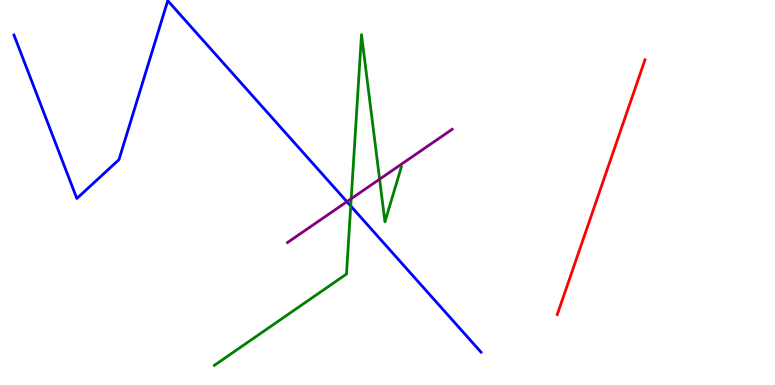[{'lines': ['blue', 'red'], 'intersections': []}, {'lines': ['green', 'red'], 'intersections': []}, {'lines': ['purple', 'red'], 'intersections': []}, {'lines': ['blue', 'green'], 'intersections': [{'x': 4.53, 'y': 4.65}]}, {'lines': ['blue', 'purple'], 'intersections': [{'x': 4.48, 'y': 4.76}]}, {'lines': ['green', 'purple'], 'intersections': [{'x': 4.53, 'y': 4.84}, {'x': 4.9, 'y': 5.35}]}]